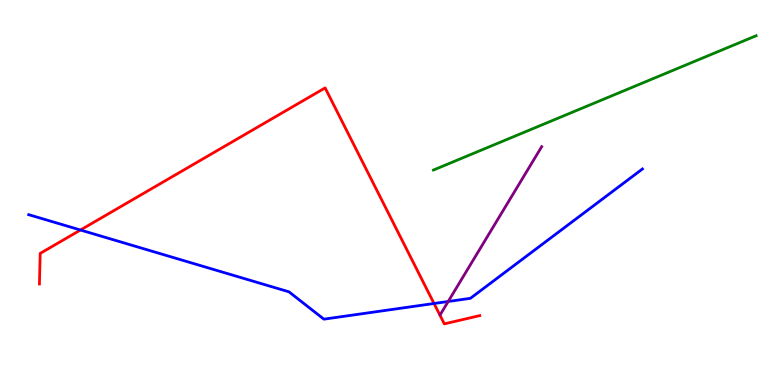[{'lines': ['blue', 'red'], 'intersections': [{'x': 1.04, 'y': 4.03}, {'x': 5.6, 'y': 2.12}]}, {'lines': ['green', 'red'], 'intersections': []}, {'lines': ['purple', 'red'], 'intersections': []}, {'lines': ['blue', 'green'], 'intersections': []}, {'lines': ['blue', 'purple'], 'intersections': [{'x': 5.78, 'y': 2.17}]}, {'lines': ['green', 'purple'], 'intersections': []}]